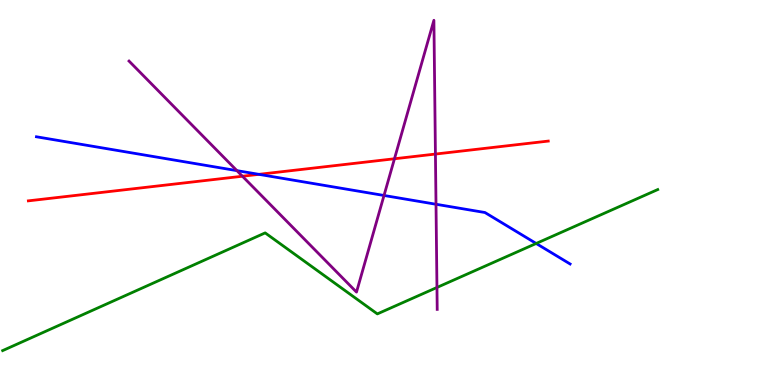[{'lines': ['blue', 'red'], 'intersections': [{'x': 3.34, 'y': 5.47}]}, {'lines': ['green', 'red'], 'intersections': []}, {'lines': ['purple', 'red'], 'intersections': [{'x': 3.13, 'y': 5.42}, {'x': 5.09, 'y': 5.88}, {'x': 5.62, 'y': 6.0}]}, {'lines': ['blue', 'green'], 'intersections': [{'x': 6.92, 'y': 3.68}]}, {'lines': ['blue', 'purple'], 'intersections': [{'x': 3.06, 'y': 5.57}, {'x': 4.96, 'y': 4.92}, {'x': 5.63, 'y': 4.69}]}, {'lines': ['green', 'purple'], 'intersections': [{'x': 5.64, 'y': 2.53}]}]